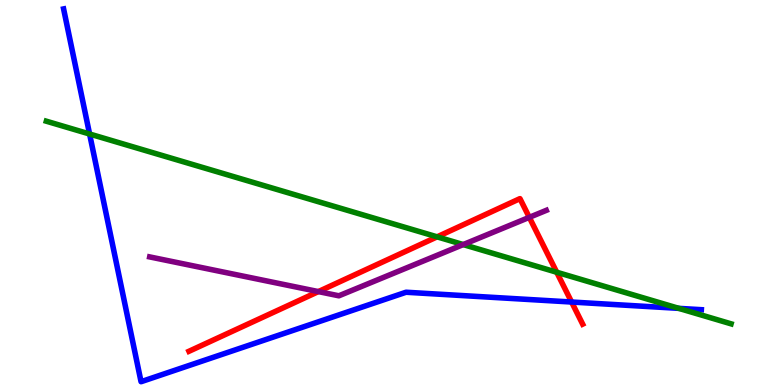[{'lines': ['blue', 'red'], 'intersections': [{'x': 7.38, 'y': 2.16}]}, {'lines': ['green', 'red'], 'intersections': [{'x': 5.64, 'y': 3.85}, {'x': 7.18, 'y': 2.93}]}, {'lines': ['purple', 'red'], 'intersections': [{'x': 4.11, 'y': 2.43}, {'x': 6.83, 'y': 4.35}]}, {'lines': ['blue', 'green'], 'intersections': [{'x': 1.16, 'y': 6.52}, {'x': 8.76, 'y': 1.99}]}, {'lines': ['blue', 'purple'], 'intersections': []}, {'lines': ['green', 'purple'], 'intersections': [{'x': 5.98, 'y': 3.65}]}]